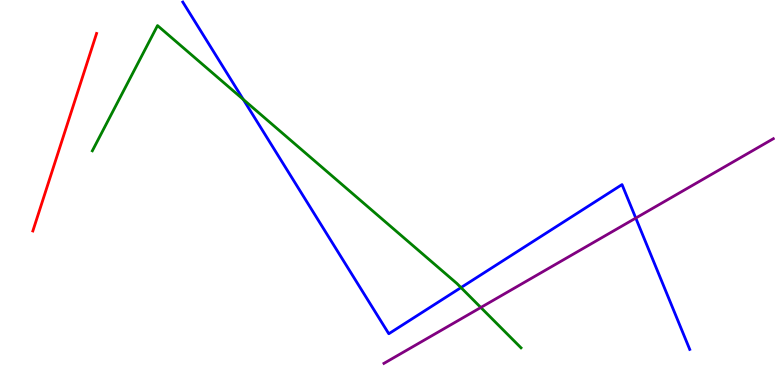[{'lines': ['blue', 'red'], 'intersections': []}, {'lines': ['green', 'red'], 'intersections': []}, {'lines': ['purple', 'red'], 'intersections': []}, {'lines': ['blue', 'green'], 'intersections': [{'x': 3.14, 'y': 7.42}, {'x': 5.95, 'y': 2.53}]}, {'lines': ['blue', 'purple'], 'intersections': [{'x': 8.2, 'y': 4.34}]}, {'lines': ['green', 'purple'], 'intersections': [{'x': 6.2, 'y': 2.01}]}]